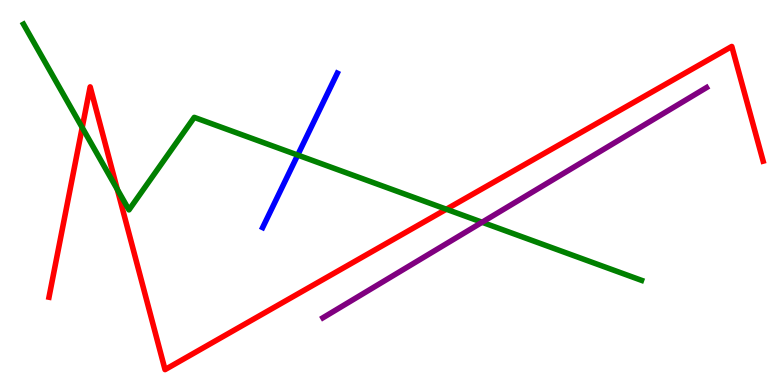[{'lines': ['blue', 'red'], 'intersections': []}, {'lines': ['green', 'red'], 'intersections': [{'x': 1.06, 'y': 6.69}, {'x': 1.51, 'y': 5.08}, {'x': 5.76, 'y': 4.57}]}, {'lines': ['purple', 'red'], 'intersections': []}, {'lines': ['blue', 'green'], 'intersections': [{'x': 3.84, 'y': 5.97}]}, {'lines': ['blue', 'purple'], 'intersections': []}, {'lines': ['green', 'purple'], 'intersections': [{'x': 6.22, 'y': 4.23}]}]